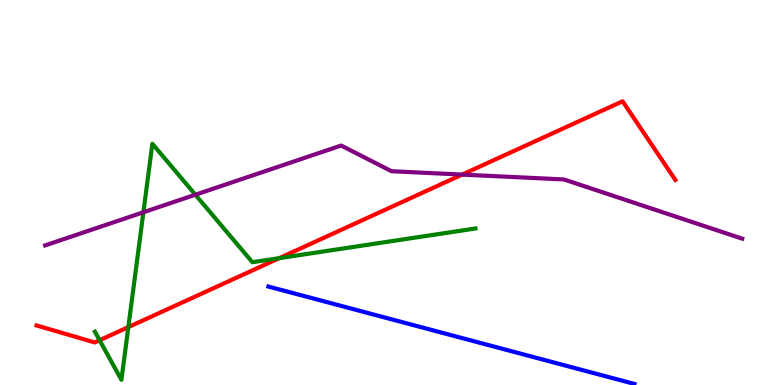[{'lines': ['blue', 'red'], 'intersections': []}, {'lines': ['green', 'red'], 'intersections': [{'x': 1.29, 'y': 1.16}, {'x': 1.66, 'y': 1.5}, {'x': 3.6, 'y': 3.3}]}, {'lines': ['purple', 'red'], 'intersections': [{'x': 5.96, 'y': 5.47}]}, {'lines': ['blue', 'green'], 'intersections': []}, {'lines': ['blue', 'purple'], 'intersections': []}, {'lines': ['green', 'purple'], 'intersections': [{'x': 1.85, 'y': 4.49}, {'x': 2.52, 'y': 4.94}]}]